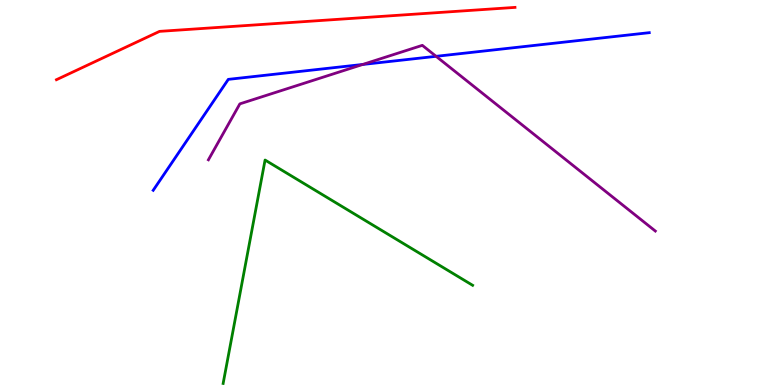[{'lines': ['blue', 'red'], 'intersections': []}, {'lines': ['green', 'red'], 'intersections': []}, {'lines': ['purple', 'red'], 'intersections': []}, {'lines': ['blue', 'green'], 'intersections': []}, {'lines': ['blue', 'purple'], 'intersections': [{'x': 4.68, 'y': 8.33}, {'x': 5.63, 'y': 8.54}]}, {'lines': ['green', 'purple'], 'intersections': []}]